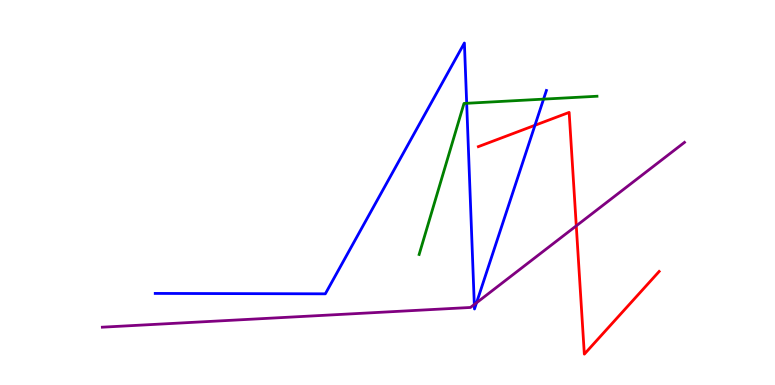[{'lines': ['blue', 'red'], 'intersections': [{'x': 6.9, 'y': 6.75}]}, {'lines': ['green', 'red'], 'intersections': []}, {'lines': ['purple', 'red'], 'intersections': [{'x': 7.44, 'y': 4.13}]}, {'lines': ['blue', 'green'], 'intersections': [{'x': 6.02, 'y': 7.32}, {'x': 7.01, 'y': 7.43}]}, {'lines': ['blue', 'purple'], 'intersections': [{'x': 6.12, 'y': 2.09}, {'x': 6.15, 'y': 2.14}]}, {'lines': ['green', 'purple'], 'intersections': []}]